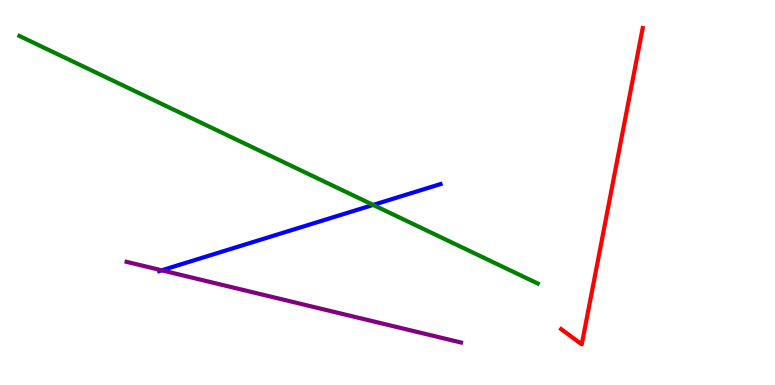[{'lines': ['blue', 'red'], 'intersections': []}, {'lines': ['green', 'red'], 'intersections': []}, {'lines': ['purple', 'red'], 'intersections': []}, {'lines': ['blue', 'green'], 'intersections': [{'x': 4.81, 'y': 4.68}]}, {'lines': ['blue', 'purple'], 'intersections': [{'x': 2.09, 'y': 2.98}]}, {'lines': ['green', 'purple'], 'intersections': []}]